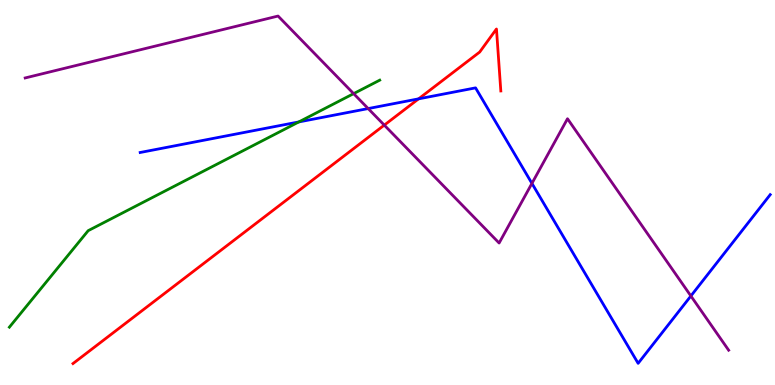[{'lines': ['blue', 'red'], 'intersections': [{'x': 5.4, 'y': 7.43}]}, {'lines': ['green', 'red'], 'intersections': []}, {'lines': ['purple', 'red'], 'intersections': [{'x': 4.96, 'y': 6.75}]}, {'lines': ['blue', 'green'], 'intersections': [{'x': 3.86, 'y': 6.83}]}, {'lines': ['blue', 'purple'], 'intersections': [{'x': 4.75, 'y': 7.18}, {'x': 6.86, 'y': 5.24}, {'x': 8.91, 'y': 2.31}]}, {'lines': ['green', 'purple'], 'intersections': [{'x': 4.56, 'y': 7.57}]}]